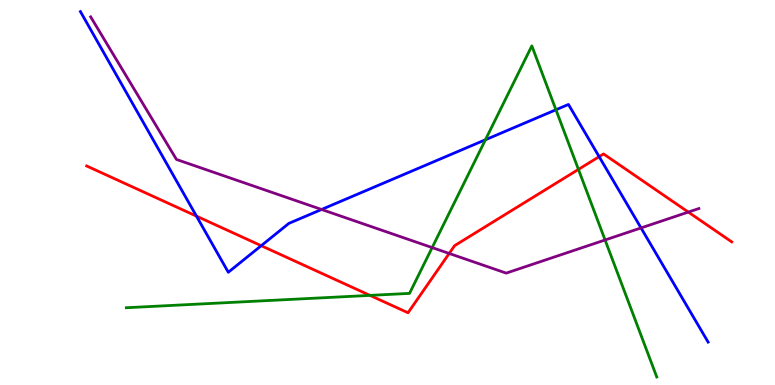[{'lines': ['blue', 'red'], 'intersections': [{'x': 2.53, 'y': 4.39}, {'x': 3.37, 'y': 3.62}, {'x': 7.73, 'y': 5.93}]}, {'lines': ['green', 'red'], 'intersections': [{'x': 4.77, 'y': 2.33}, {'x': 7.46, 'y': 5.6}]}, {'lines': ['purple', 'red'], 'intersections': [{'x': 5.8, 'y': 3.42}, {'x': 8.88, 'y': 4.49}]}, {'lines': ['blue', 'green'], 'intersections': [{'x': 6.26, 'y': 6.37}, {'x': 7.17, 'y': 7.15}]}, {'lines': ['blue', 'purple'], 'intersections': [{'x': 4.15, 'y': 4.56}, {'x': 8.27, 'y': 4.08}]}, {'lines': ['green', 'purple'], 'intersections': [{'x': 5.58, 'y': 3.57}, {'x': 7.81, 'y': 3.77}]}]